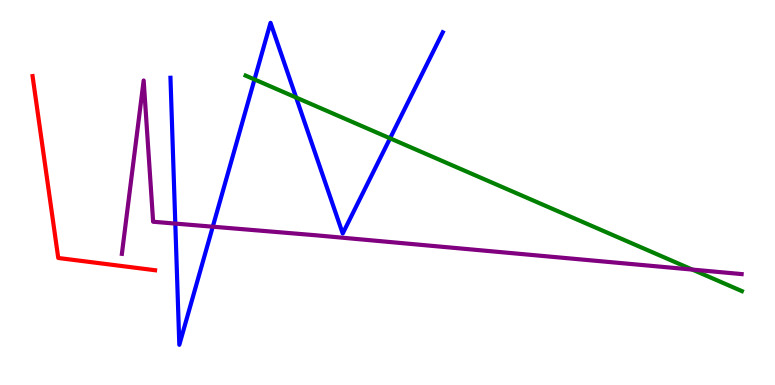[{'lines': ['blue', 'red'], 'intersections': []}, {'lines': ['green', 'red'], 'intersections': []}, {'lines': ['purple', 'red'], 'intersections': []}, {'lines': ['blue', 'green'], 'intersections': [{'x': 3.28, 'y': 7.94}, {'x': 3.82, 'y': 7.47}, {'x': 5.03, 'y': 6.41}]}, {'lines': ['blue', 'purple'], 'intersections': [{'x': 2.26, 'y': 4.19}, {'x': 2.75, 'y': 4.11}]}, {'lines': ['green', 'purple'], 'intersections': [{'x': 8.93, 'y': 3.0}]}]